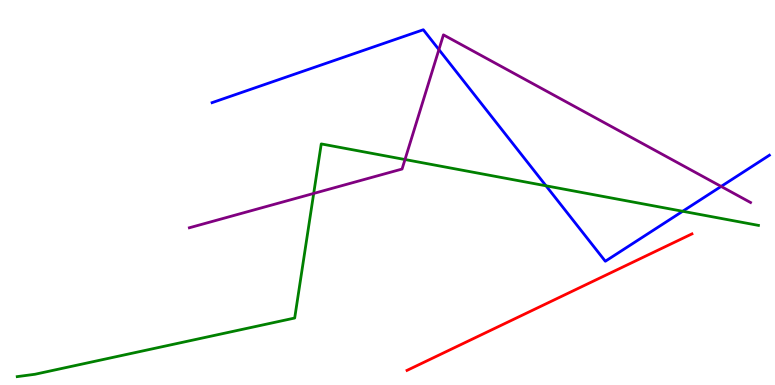[{'lines': ['blue', 'red'], 'intersections': []}, {'lines': ['green', 'red'], 'intersections': []}, {'lines': ['purple', 'red'], 'intersections': []}, {'lines': ['blue', 'green'], 'intersections': [{'x': 7.05, 'y': 5.17}, {'x': 8.81, 'y': 4.51}]}, {'lines': ['blue', 'purple'], 'intersections': [{'x': 5.66, 'y': 8.71}, {'x': 9.3, 'y': 5.16}]}, {'lines': ['green', 'purple'], 'intersections': [{'x': 4.05, 'y': 4.98}, {'x': 5.23, 'y': 5.86}]}]